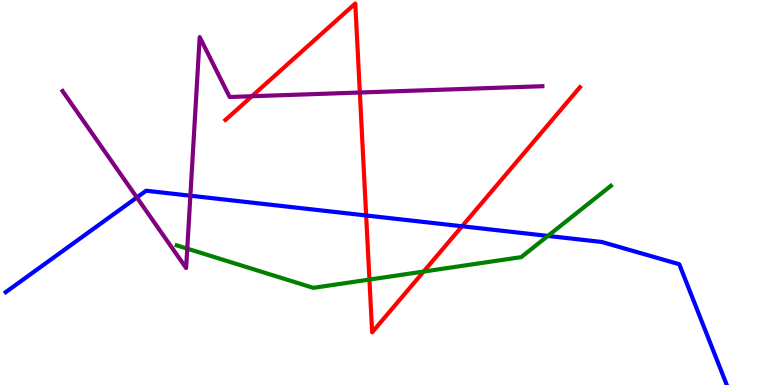[{'lines': ['blue', 'red'], 'intersections': [{'x': 4.72, 'y': 4.4}, {'x': 5.96, 'y': 4.12}]}, {'lines': ['green', 'red'], 'intersections': [{'x': 4.77, 'y': 2.74}, {'x': 5.47, 'y': 2.95}]}, {'lines': ['purple', 'red'], 'intersections': [{'x': 3.25, 'y': 7.5}, {'x': 4.64, 'y': 7.6}]}, {'lines': ['blue', 'green'], 'intersections': [{'x': 7.07, 'y': 3.87}]}, {'lines': ['blue', 'purple'], 'intersections': [{'x': 1.77, 'y': 4.87}, {'x': 2.46, 'y': 4.92}]}, {'lines': ['green', 'purple'], 'intersections': [{'x': 2.42, 'y': 3.54}]}]